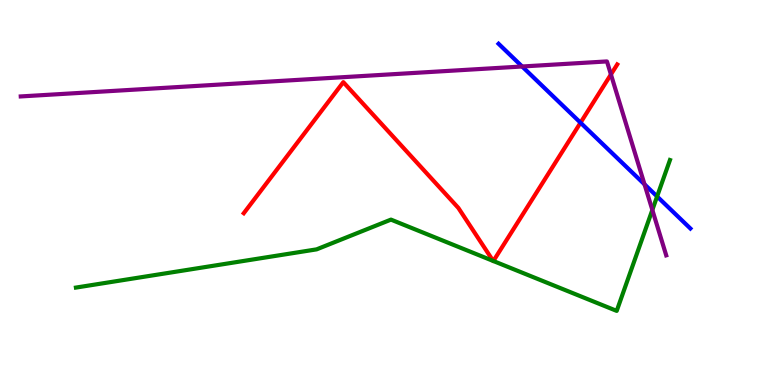[{'lines': ['blue', 'red'], 'intersections': [{'x': 7.49, 'y': 6.81}]}, {'lines': ['green', 'red'], 'intersections': [{'x': 6.36, 'y': 3.22}, {'x': 6.37, 'y': 3.22}]}, {'lines': ['purple', 'red'], 'intersections': [{'x': 7.88, 'y': 8.07}]}, {'lines': ['blue', 'green'], 'intersections': [{'x': 8.48, 'y': 4.9}]}, {'lines': ['blue', 'purple'], 'intersections': [{'x': 6.74, 'y': 8.27}, {'x': 8.32, 'y': 5.21}]}, {'lines': ['green', 'purple'], 'intersections': [{'x': 8.42, 'y': 4.55}]}]